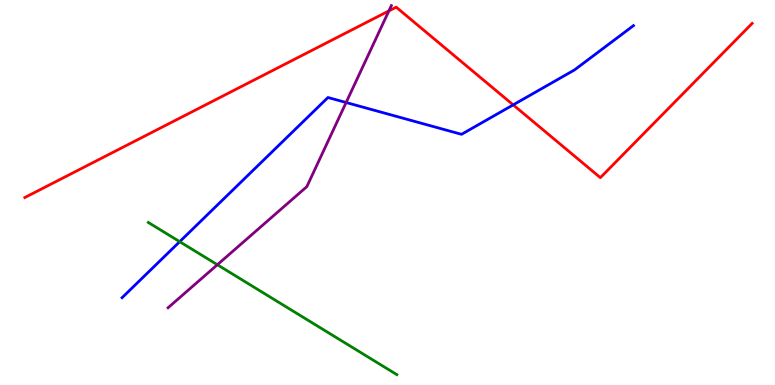[{'lines': ['blue', 'red'], 'intersections': [{'x': 6.62, 'y': 7.28}]}, {'lines': ['green', 'red'], 'intersections': []}, {'lines': ['purple', 'red'], 'intersections': [{'x': 5.02, 'y': 9.72}]}, {'lines': ['blue', 'green'], 'intersections': [{'x': 2.32, 'y': 3.72}]}, {'lines': ['blue', 'purple'], 'intersections': [{'x': 4.47, 'y': 7.34}]}, {'lines': ['green', 'purple'], 'intersections': [{'x': 2.8, 'y': 3.12}]}]